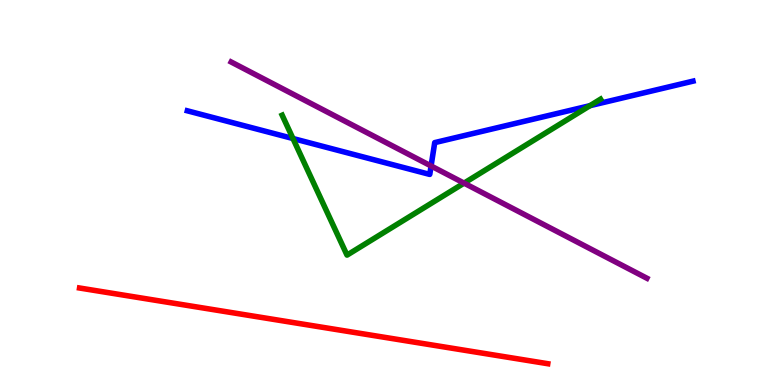[{'lines': ['blue', 'red'], 'intersections': []}, {'lines': ['green', 'red'], 'intersections': []}, {'lines': ['purple', 'red'], 'intersections': []}, {'lines': ['blue', 'green'], 'intersections': [{'x': 3.78, 'y': 6.4}, {'x': 7.61, 'y': 7.26}]}, {'lines': ['blue', 'purple'], 'intersections': [{'x': 5.56, 'y': 5.69}]}, {'lines': ['green', 'purple'], 'intersections': [{'x': 5.99, 'y': 5.24}]}]